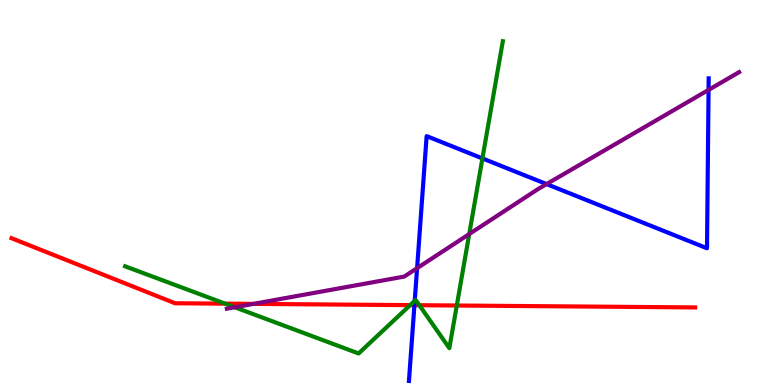[{'lines': ['blue', 'red'], 'intersections': [{'x': 5.35, 'y': 2.07}]}, {'lines': ['green', 'red'], 'intersections': [{'x': 2.9, 'y': 2.11}, {'x': 5.29, 'y': 2.07}, {'x': 5.41, 'y': 2.07}, {'x': 5.89, 'y': 2.06}]}, {'lines': ['purple', 'red'], 'intersections': [{'x': 3.27, 'y': 2.11}]}, {'lines': ['blue', 'green'], 'intersections': [{'x': 5.35, 'y': 2.19}, {'x': 6.22, 'y': 5.89}]}, {'lines': ['blue', 'purple'], 'intersections': [{'x': 5.38, 'y': 3.03}, {'x': 7.05, 'y': 5.22}, {'x': 9.14, 'y': 7.66}]}, {'lines': ['green', 'purple'], 'intersections': [{'x': 3.03, 'y': 2.02}, {'x': 6.05, 'y': 3.92}]}]